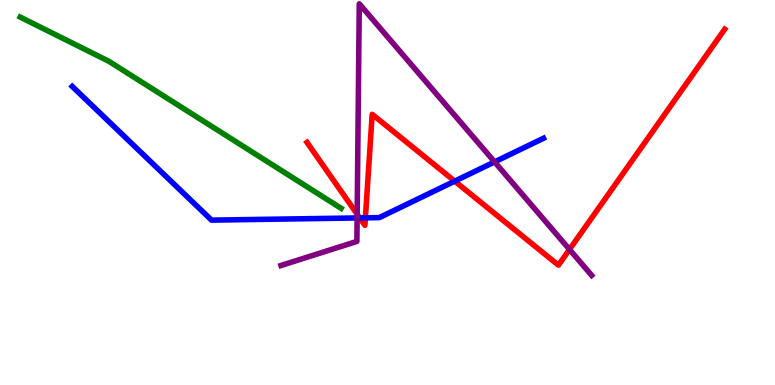[{'lines': ['blue', 'red'], 'intersections': [{'x': 4.64, 'y': 4.34}, {'x': 4.71, 'y': 4.34}, {'x': 5.87, 'y': 5.29}]}, {'lines': ['green', 'red'], 'intersections': []}, {'lines': ['purple', 'red'], 'intersections': [{'x': 4.61, 'y': 4.44}, {'x': 7.35, 'y': 3.52}]}, {'lines': ['blue', 'green'], 'intersections': []}, {'lines': ['blue', 'purple'], 'intersections': [{'x': 4.61, 'y': 4.34}, {'x': 6.38, 'y': 5.79}]}, {'lines': ['green', 'purple'], 'intersections': []}]